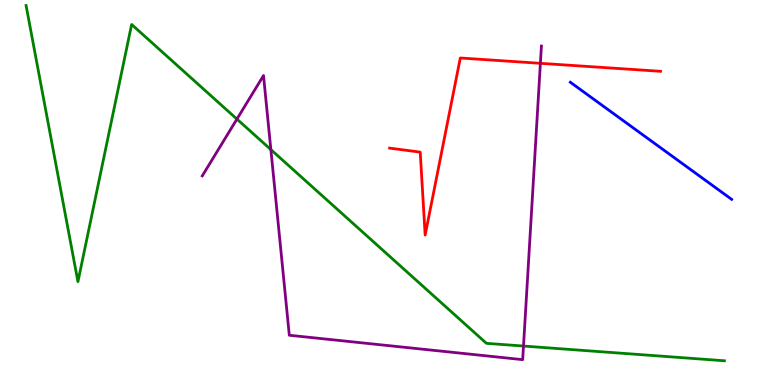[{'lines': ['blue', 'red'], 'intersections': []}, {'lines': ['green', 'red'], 'intersections': []}, {'lines': ['purple', 'red'], 'intersections': [{'x': 6.97, 'y': 8.36}]}, {'lines': ['blue', 'green'], 'intersections': []}, {'lines': ['blue', 'purple'], 'intersections': []}, {'lines': ['green', 'purple'], 'intersections': [{'x': 3.06, 'y': 6.91}, {'x': 3.5, 'y': 6.11}, {'x': 6.75, 'y': 1.01}]}]